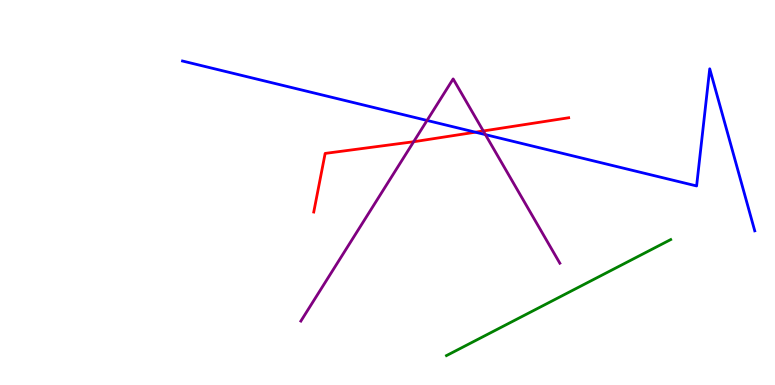[{'lines': ['blue', 'red'], 'intersections': [{'x': 6.13, 'y': 6.57}]}, {'lines': ['green', 'red'], 'intersections': []}, {'lines': ['purple', 'red'], 'intersections': [{'x': 5.34, 'y': 6.32}, {'x': 6.24, 'y': 6.6}]}, {'lines': ['blue', 'green'], 'intersections': []}, {'lines': ['blue', 'purple'], 'intersections': [{'x': 5.51, 'y': 6.87}, {'x': 6.26, 'y': 6.5}]}, {'lines': ['green', 'purple'], 'intersections': []}]